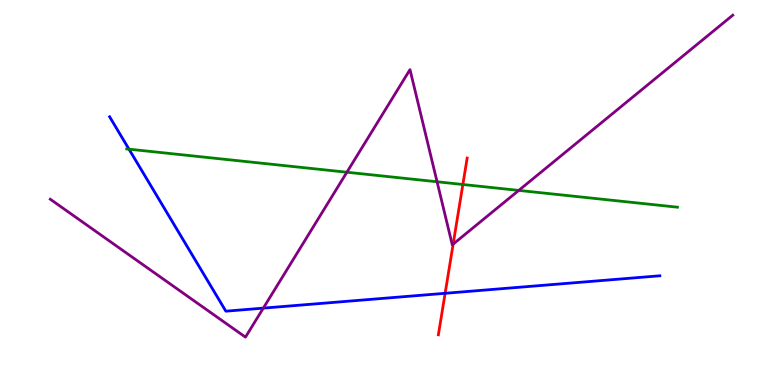[{'lines': ['blue', 'red'], 'intersections': [{'x': 5.74, 'y': 2.38}]}, {'lines': ['green', 'red'], 'intersections': [{'x': 5.97, 'y': 5.21}]}, {'lines': ['purple', 'red'], 'intersections': [{'x': 5.85, 'y': 3.66}]}, {'lines': ['blue', 'green'], 'intersections': [{'x': 1.66, 'y': 6.13}]}, {'lines': ['blue', 'purple'], 'intersections': [{'x': 3.4, 'y': 2.0}]}, {'lines': ['green', 'purple'], 'intersections': [{'x': 4.48, 'y': 5.53}, {'x': 5.64, 'y': 5.28}, {'x': 6.69, 'y': 5.05}]}]